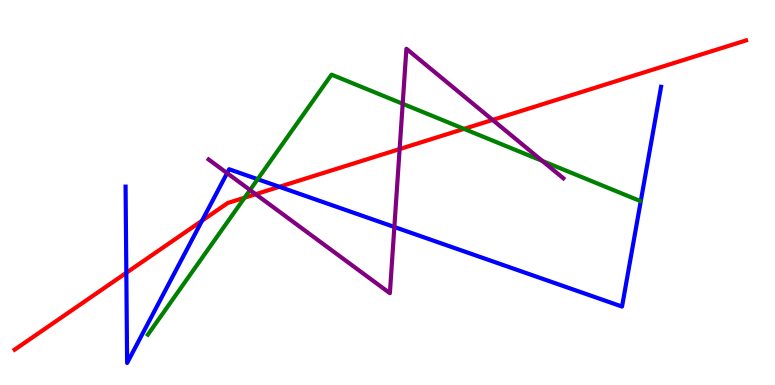[{'lines': ['blue', 'red'], 'intersections': [{'x': 1.63, 'y': 2.91}, {'x': 2.61, 'y': 4.27}, {'x': 3.6, 'y': 5.15}]}, {'lines': ['green', 'red'], 'intersections': [{'x': 3.16, 'y': 4.87}, {'x': 5.99, 'y': 6.65}]}, {'lines': ['purple', 'red'], 'intersections': [{'x': 3.3, 'y': 4.96}, {'x': 5.16, 'y': 6.13}, {'x': 6.36, 'y': 6.89}]}, {'lines': ['blue', 'green'], 'intersections': [{'x': 3.32, 'y': 5.35}]}, {'lines': ['blue', 'purple'], 'intersections': [{'x': 2.93, 'y': 5.5}, {'x': 5.09, 'y': 4.1}]}, {'lines': ['green', 'purple'], 'intersections': [{'x': 3.23, 'y': 5.06}, {'x': 5.2, 'y': 7.3}, {'x': 7.0, 'y': 5.82}]}]